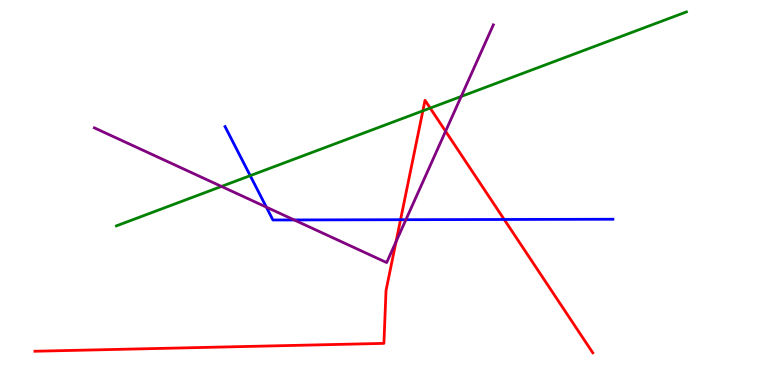[{'lines': ['blue', 'red'], 'intersections': [{'x': 5.17, 'y': 4.29}, {'x': 6.51, 'y': 4.3}]}, {'lines': ['green', 'red'], 'intersections': [{'x': 5.46, 'y': 7.12}, {'x': 5.55, 'y': 7.19}]}, {'lines': ['purple', 'red'], 'intersections': [{'x': 5.11, 'y': 3.72}, {'x': 5.75, 'y': 6.59}]}, {'lines': ['blue', 'green'], 'intersections': [{'x': 3.23, 'y': 5.44}]}, {'lines': ['blue', 'purple'], 'intersections': [{'x': 3.44, 'y': 4.62}, {'x': 3.8, 'y': 4.29}, {'x': 5.24, 'y': 4.29}]}, {'lines': ['green', 'purple'], 'intersections': [{'x': 2.86, 'y': 5.16}, {'x': 5.95, 'y': 7.49}]}]